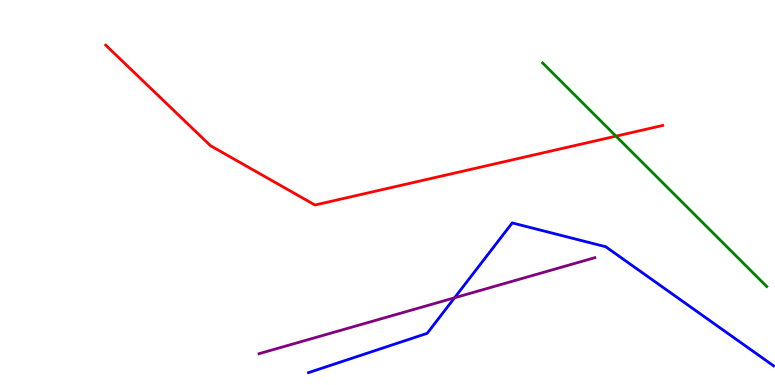[{'lines': ['blue', 'red'], 'intersections': []}, {'lines': ['green', 'red'], 'intersections': [{'x': 7.95, 'y': 6.46}]}, {'lines': ['purple', 'red'], 'intersections': []}, {'lines': ['blue', 'green'], 'intersections': []}, {'lines': ['blue', 'purple'], 'intersections': [{'x': 5.87, 'y': 2.27}]}, {'lines': ['green', 'purple'], 'intersections': []}]